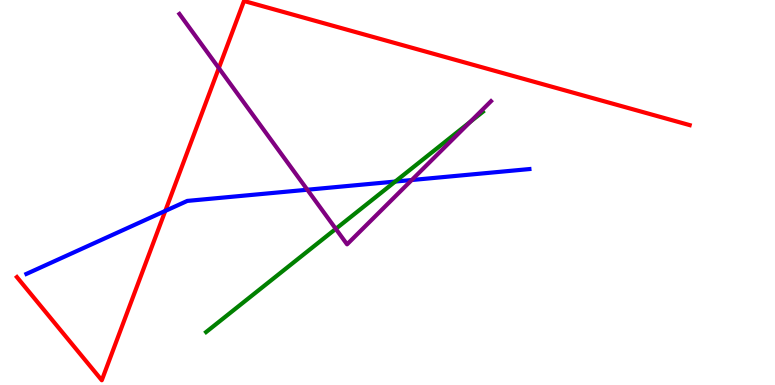[{'lines': ['blue', 'red'], 'intersections': [{'x': 2.13, 'y': 4.52}]}, {'lines': ['green', 'red'], 'intersections': []}, {'lines': ['purple', 'red'], 'intersections': [{'x': 2.82, 'y': 8.23}]}, {'lines': ['blue', 'green'], 'intersections': [{'x': 5.1, 'y': 5.28}]}, {'lines': ['blue', 'purple'], 'intersections': [{'x': 3.97, 'y': 5.07}, {'x': 5.31, 'y': 5.32}]}, {'lines': ['green', 'purple'], 'intersections': [{'x': 4.33, 'y': 4.06}, {'x': 6.07, 'y': 6.84}]}]